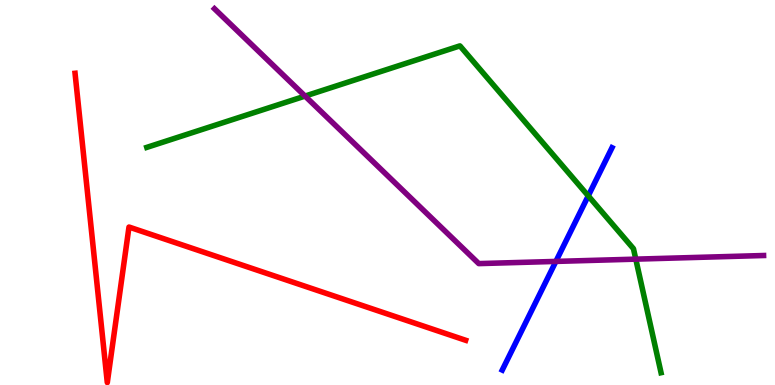[{'lines': ['blue', 'red'], 'intersections': []}, {'lines': ['green', 'red'], 'intersections': []}, {'lines': ['purple', 'red'], 'intersections': []}, {'lines': ['blue', 'green'], 'intersections': [{'x': 7.59, 'y': 4.91}]}, {'lines': ['blue', 'purple'], 'intersections': [{'x': 7.17, 'y': 3.21}]}, {'lines': ['green', 'purple'], 'intersections': [{'x': 3.94, 'y': 7.5}, {'x': 8.2, 'y': 3.27}]}]